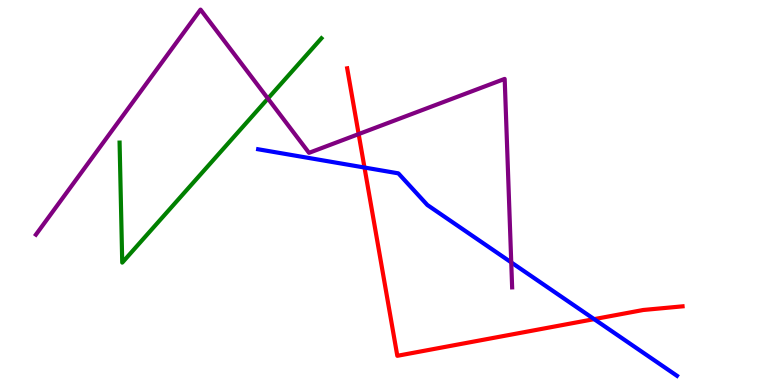[{'lines': ['blue', 'red'], 'intersections': [{'x': 4.7, 'y': 5.65}, {'x': 7.67, 'y': 1.71}]}, {'lines': ['green', 'red'], 'intersections': []}, {'lines': ['purple', 'red'], 'intersections': [{'x': 4.63, 'y': 6.52}]}, {'lines': ['blue', 'green'], 'intersections': []}, {'lines': ['blue', 'purple'], 'intersections': [{'x': 6.6, 'y': 3.18}]}, {'lines': ['green', 'purple'], 'intersections': [{'x': 3.46, 'y': 7.44}]}]